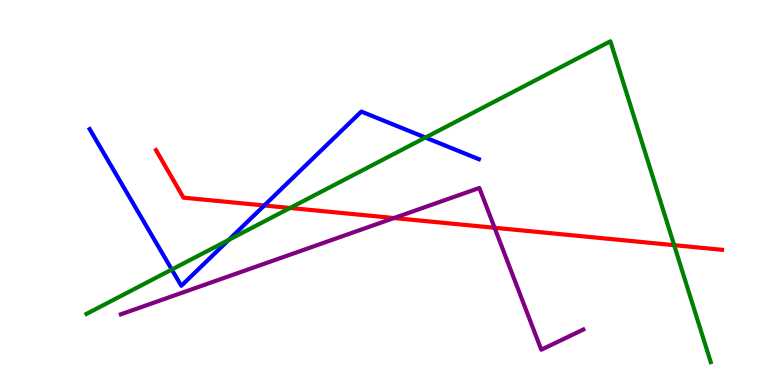[{'lines': ['blue', 'red'], 'intersections': [{'x': 3.41, 'y': 4.66}]}, {'lines': ['green', 'red'], 'intersections': [{'x': 3.74, 'y': 4.6}, {'x': 8.7, 'y': 3.63}]}, {'lines': ['purple', 'red'], 'intersections': [{'x': 5.08, 'y': 4.34}, {'x': 6.38, 'y': 4.08}]}, {'lines': ['blue', 'green'], 'intersections': [{'x': 2.22, 'y': 3.0}, {'x': 2.95, 'y': 3.77}, {'x': 5.49, 'y': 6.43}]}, {'lines': ['blue', 'purple'], 'intersections': []}, {'lines': ['green', 'purple'], 'intersections': []}]